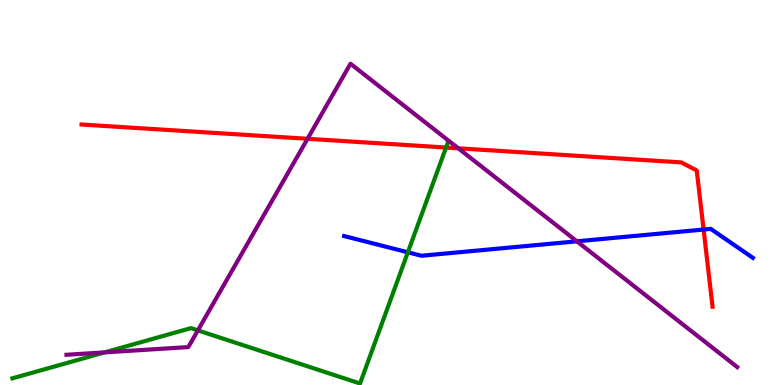[{'lines': ['blue', 'red'], 'intersections': [{'x': 9.08, 'y': 4.04}]}, {'lines': ['green', 'red'], 'intersections': [{'x': 5.76, 'y': 6.17}]}, {'lines': ['purple', 'red'], 'intersections': [{'x': 3.97, 'y': 6.4}, {'x': 5.91, 'y': 6.15}]}, {'lines': ['blue', 'green'], 'intersections': [{'x': 5.26, 'y': 3.45}]}, {'lines': ['blue', 'purple'], 'intersections': [{'x': 7.44, 'y': 3.73}]}, {'lines': ['green', 'purple'], 'intersections': [{'x': 1.35, 'y': 0.848}, {'x': 2.55, 'y': 1.42}]}]